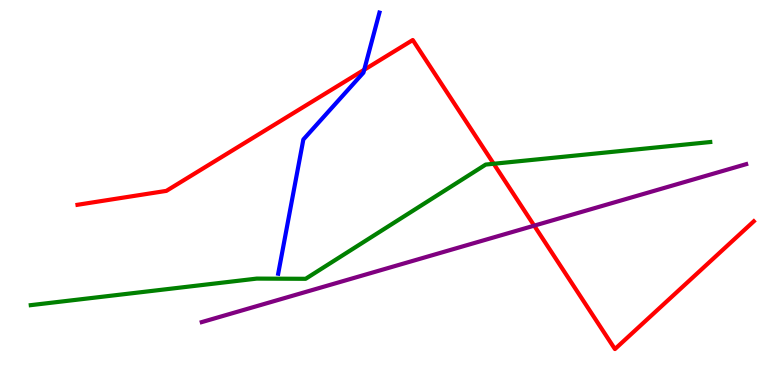[{'lines': ['blue', 'red'], 'intersections': [{'x': 4.7, 'y': 8.19}]}, {'lines': ['green', 'red'], 'intersections': [{'x': 6.37, 'y': 5.75}]}, {'lines': ['purple', 'red'], 'intersections': [{'x': 6.89, 'y': 4.14}]}, {'lines': ['blue', 'green'], 'intersections': []}, {'lines': ['blue', 'purple'], 'intersections': []}, {'lines': ['green', 'purple'], 'intersections': []}]